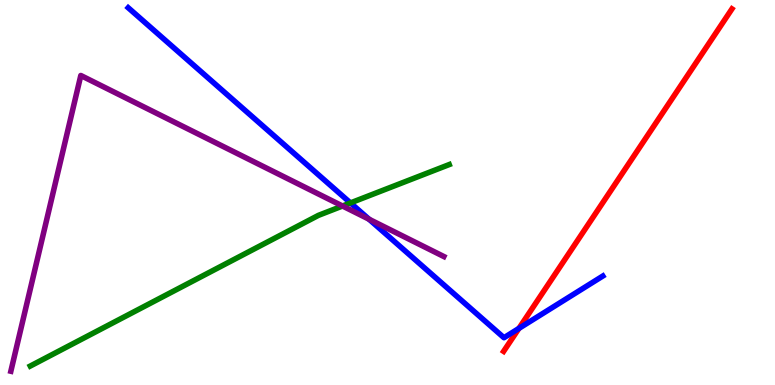[{'lines': ['blue', 'red'], 'intersections': [{'x': 6.7, 'y': 1.47}]}, {'lines': ['green', 'red'], 'intersections': []}, {'lines': ['purple', 'red'], 'intersections': []}, {'lines': ['blue', 'green'], 'intersections': [{'x': 4.52, 'y': 4.73}]}, {'lines': ['blue', 'purple'], 'intersections': [{'x': 4.76, 'y': 4.31}]}, {'lines': ['green', 'purple'], 'intersections': [{'x': 4.42, 'y': 4.65}]}]